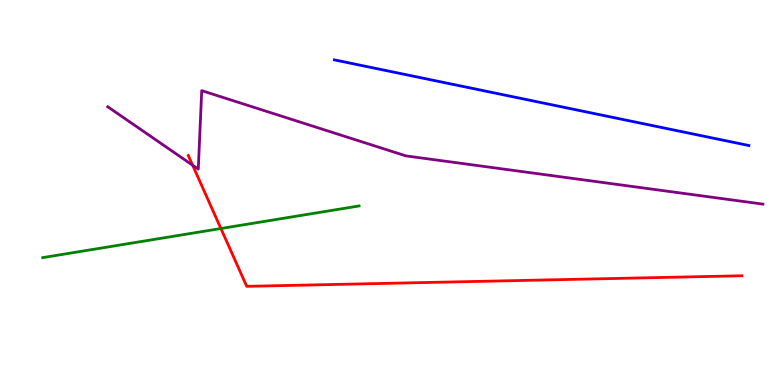[{'lines': ['blue', 'red'], 'intersections': []}, {'lines': ['green', 'red'], 'intersections': [{'x': 2.85, 'y': 4.06}]}, {'lines': ['purple', 'red'], 'intersections': [{'x': 2.49, 'y': 5.71}]}, {'lines': ['blue', 'green'], 'intersections': []}, {'lines': ['blue', 'purple'], 'intersections': []}, {'lines': ['green', 'purple'], 'intersections': []}]